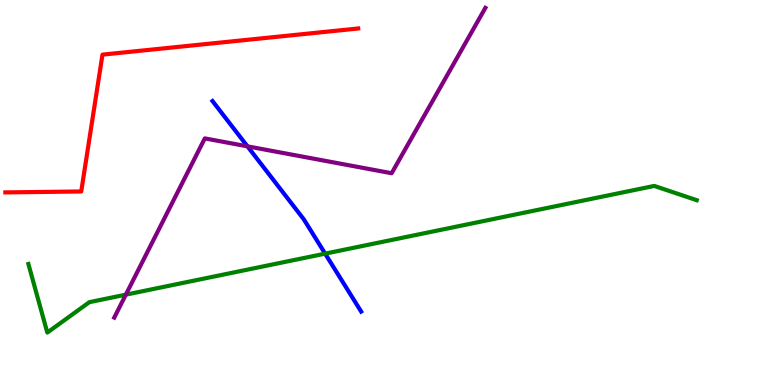[{'lines': ['blue', 'red'], 'intersections': []}, {'lines': ['green', 'red'], 'intersections': []}, {'lines': ['purple', 'red'], 'intersections': []}, {'lines': ['blue', 'green'], 'intersections': [{'x': 4.2, 'y': 3.41}]}, {'lines': ['blue', 'purple'], 'intersections': [{'x': 3.19, 'y': 6.2}]}, {'lines': ['green', 'purple'], 'intersections': [{'x': 1.62, 'y': 2.35}]}]